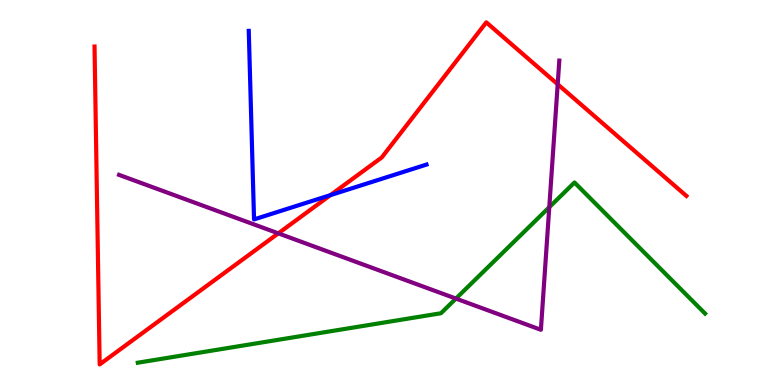[{'lines': ['blue', 'red'], 'intersections': [{'x': 4.26, 'y': 4.93}]}, {'lines': ['green', 'red'], 'intersections': []}, {'lines': ['purple', 'red'], 'intersections': [{'x': 3.59, 'y': 3.94}, {'x': 7.2, 'y': 7.81}]}, {'lines': ['blue', 'green'], 'intersections': []}, {'lines': ['blue', 'purple'], 'intersections': []}, {'lines': ['green', 'purple'], 'intersections': [{'x': 5.88, 'y': 2.24}, {'x': 7.09, 'y': 4.62}]}]